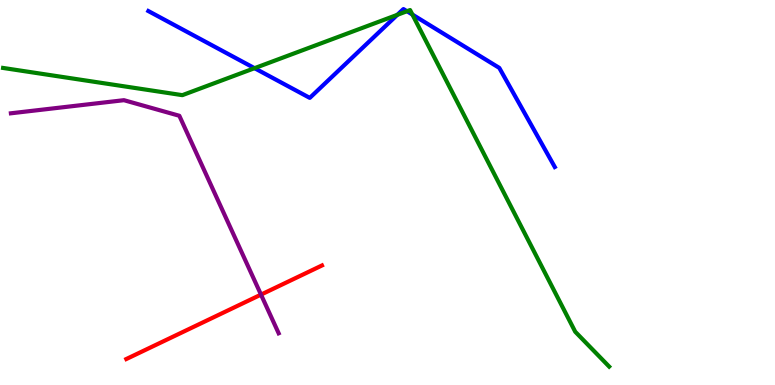[{'lines': ['blue', 'red'], 'intersections': []}, {'lines': ['green', 'red'], 'intersections': []}, {'lines': ['purple', 'red'], 'intersections': [{'x': 3.37, 'y': 2.35}]}, {'lines': ['blue', 'green'], 'intersections': [{'x': 3.28, 'y': 8.23}, {'x': 5.13, 'y': 9.61}, {'x': 5.25, 'y': 9.71}, {'x': 5.32, 'y': 9.62}]}, {'lines': ['blue', 'purple'], 'intersections': []}, {'lines': ['green', 'purple'], 'intersections': []}]